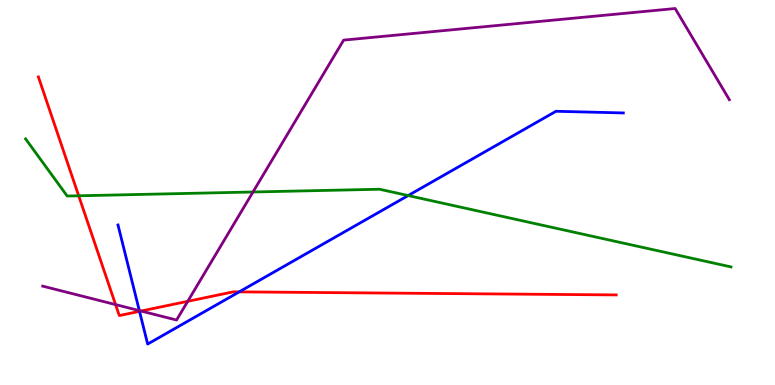[{'lines': ['blue', 'red'], 'intersections': [{'x': 1.8, 'y': 1.91}, {'x': 3.09, 'y': 2.42}]}, {'lines': ['green', 'red'], 'intersections': [{'x': 1.02, 'y': 4.91}]}, {'lines': ['purple', 'red'], 'intersections': [{'x': 1.49, 'y': 2.09}, {'x': 1.82, 'y': 1.92}, {'x': 2.42, 'y': 2.17}]}, {'lines': ['blue', 'green'], 'intersections': [{'x': 5.27, 'y': 4.92}]}, {'lines': ['blue', 'purple'], 'intersections': [{'x': 1.8, 'y': 1.93}]}, {'lines': ['green', 'purple'], 'intersections': [{'x': 3.26, 'y': 5.01}]}]